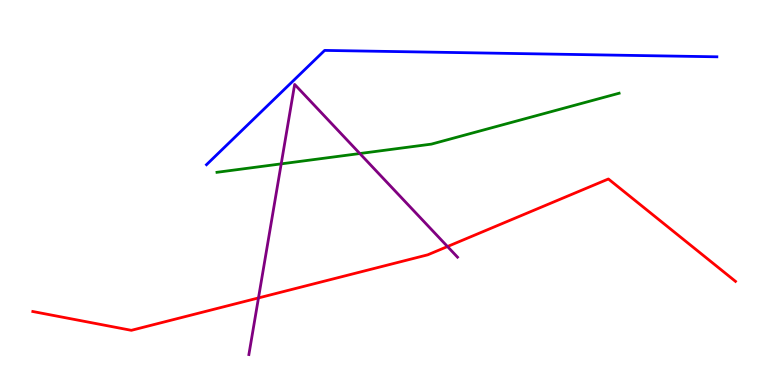[{'lines': ['blue', 'red'], 'intersections': []}, {'lines': ['green', 'red'], 'intersections': []}, {'lines': ['purple', 'red'], 'intersections': [{'x': 3.34, 'y': 2.26}, {'x': 5.77, 'y': 3.6}]}, {'lines': ['blue', 'green'], 'intersections': []}, {'lines': ['blue', 'purple'], 'intersections': []}, {'lines': ['green', 'purple'], 'intersections': [{'x': 3.63, 'y': 5.74}, {'x': 4.64, 'y': 6.01}]}]